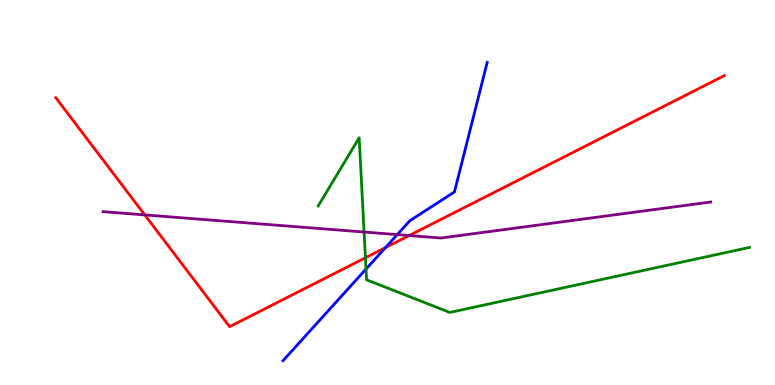[{'lines': ['blue', 'red'], 'intersections': [{'x': 4.97, 'y': 3.57}]}, {'lines': ['green', 'red'], 'intersections': [{'x': 4.72, 'y': 3.3}]}, {'lines': ['purple', 'red'], 'intersections': [{'x': 1.87, 'y': 4.42}, {'x': 5.28, 'y': 3.88}]}, {'lines': ['blue', 'green'], 'intersections': [{'x': 4.72, 'y': 3.01}]}, {'lines': ['blue', 'purple'], 'intersections': [{'x': 5.13, 'y': 3.91}]}, {'lines': ['green', 'purple'], 'intersections': [{'x': 4.7, 'y': 3.97}]}]